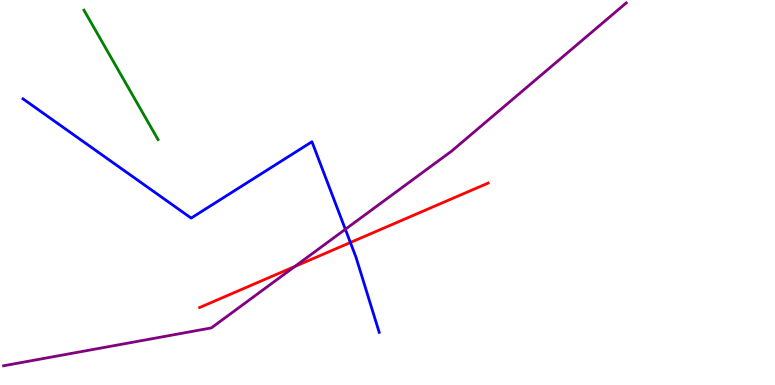[{'lines': ['blue', 'red'], 'intersections': [{'x': 4.52, 'y': 3.7}]}, {'lines': ['green', 'red'], 'intersections': []}, {'lines': ['purple', 'red'], 'intersections': [{'x': 3.8, 'y': 3.08}]}, {'lines': ['blue', 'green'], 'intersections': []}, {'lines': ['blue', 'purple'], 'intersections': [{'x': 4.46, 'y': 4.04}]}, {'lines': ['green', 'purple'], 'intersections': []}]